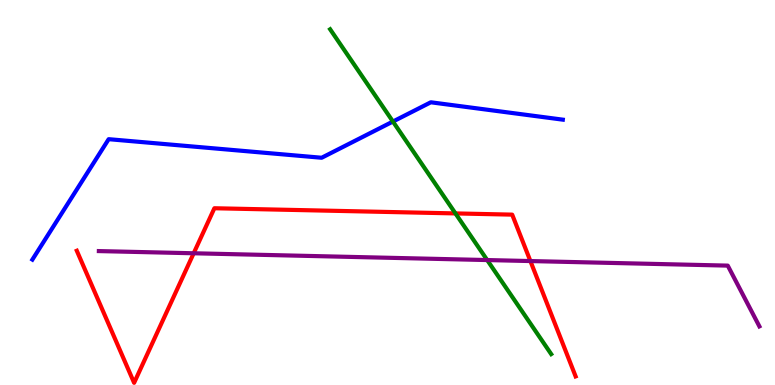[{'lines': ['blue', 'red'], 'intersections': []}, {'lines': ['green', 'red'], 'intersections': [{'x': 5.88, 'y': 4.46}]}, {'lines': ['purple', 'red'], 'intersections': [{'x': 2.5, 'y': 3.42}, {'x': 6.84, 'y': 3.22}]}, {'lines': ['blue', 'green'], 'intersections': [{'x': 5.07, 'y': 6.84}]}, {'lines': ['blue', 'purple'], 'intersections': []}, {'lines': ['green', 'purple'], 'intersections': [{'x': 6.29, 'y': 3.25}]}]